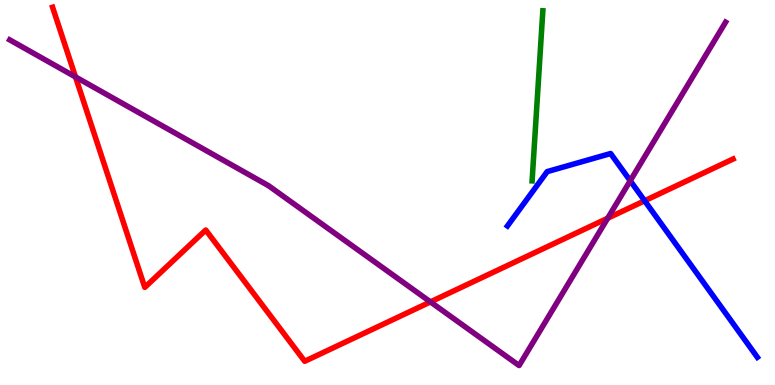[{'lines': ['blue', 'red'], 'intersections': [{'x': 8.32, 'y': 4.79}]}, {'lines': ['green', 'red'], 'intersections': []}, {'lines': ['purple', 'red'], 'intersections': [{'x': 0.974, 'y': 8.0}, {'x': 5.55, 'y': 2.16}, {'x': 7.84, 'y': 4.33}]}, {'lines': ['blue', 'green'], 'intersections': []}, {'lines': ['blue', 'purple'], 'intersections': [{'x': 8.13, 'y': 5.31}]}, {'lines': ['green', 'purple'], 'intersections': []}]